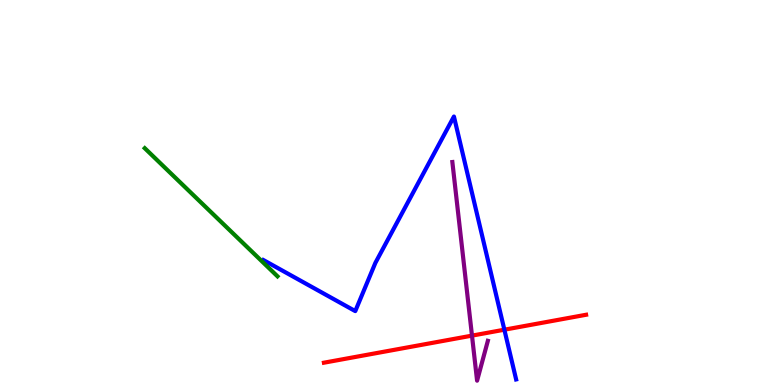[{'lines': ['blue', 'red'], 'intersections': [{'x': 6.51, 'y': 1.44}]}, {'lines': ['green', 'red'], 'intersections': []}, {'lines': ['purple', 'red'], 'intersections': [{'x': 6.09, 'y': 1.28}]}, {'lines': ['blue', 'green'], 'intersections': []}, {'lines': ['blue', 'purple'], 'intersections': []}, {'lines': ['green', 'purple'], 'intersections': []}]